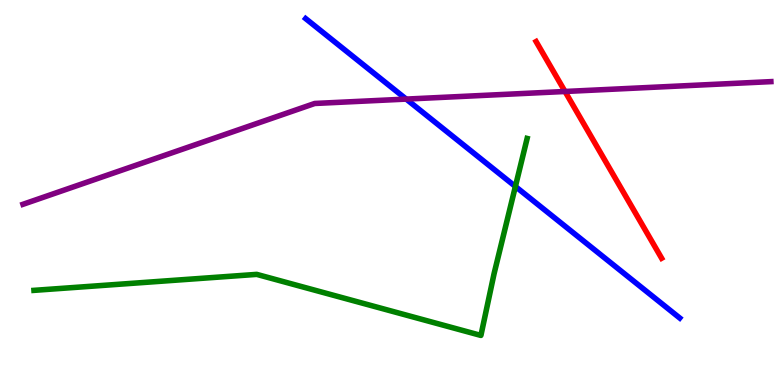[{'lines': ['blue', 'red'], 'intersections': []}, {'lines': ['green', 'red'], 'intersections': []}, {'lines': ['purple', 'red'], 'intersections': [{'x': 7.29, 'y': 7.62}]}, {'lines': ['blue', 'green'], 'intersections': [{'x': 6.65, 'y': 5.16}]}, {'lines': ['blue', 'purple'], 'intersections': [{'x': 5.24, 'y': 7.43}]}, {'lines': ['green', 'purple'], 'intersections': []}]